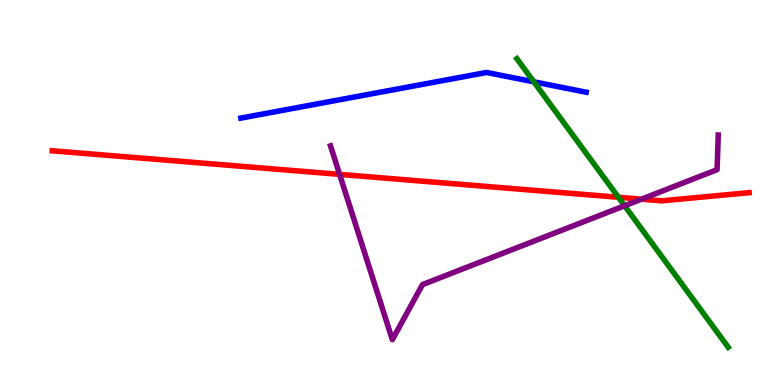[{'lines': ['blue', 'red'], 'intersections': []}, {'lines': ['green', 'red'], 'intersections': [{'x': 7.98, 'y': 4.88}]}, {'lines': ['purple', 'red'], 'intersections': [{'x': 4.38, 'y': 5.47}, {'x': 8.28, 'y': 4.83}]}, {'lines': ['blue', 'green'], 'intersections': [{'x': 6.89, 'y': 7.87}]}, {'lines': ['blue', 'purple'], 'intersections': []}, {'lines': ['green', 'purple'], 'intersections': [{'x': 8.06, 'y': 4.66}]}]